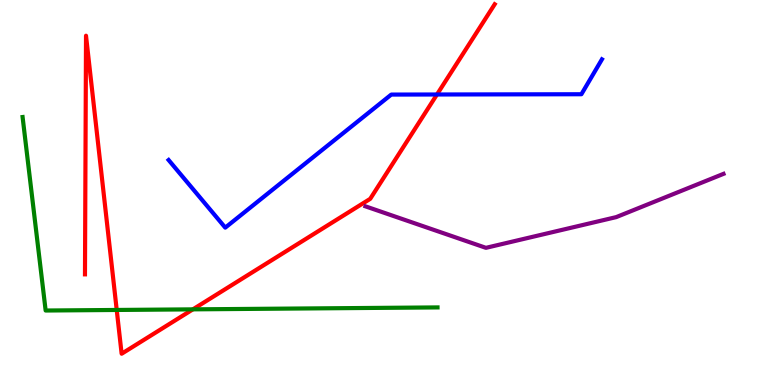[{'lines': ['blue', 'red'], 'intersections': [{'x': 5.64, 'y': 7.55}]}, {'lines': ['green', 'red'], 'intersections': [{'x': 1.51, 'y': 1.95}, {'x': 2.49, 'y': 1.96}]}, {'lines': ['purple', 'red'], 'intersections': []}, {'lines': ['blue', 'green'], 'intersections': []}, {'lines': ['blue', 'purple'], 'intersections': []}, {'lines': ['green', 'purple'], 'intersections': []}]